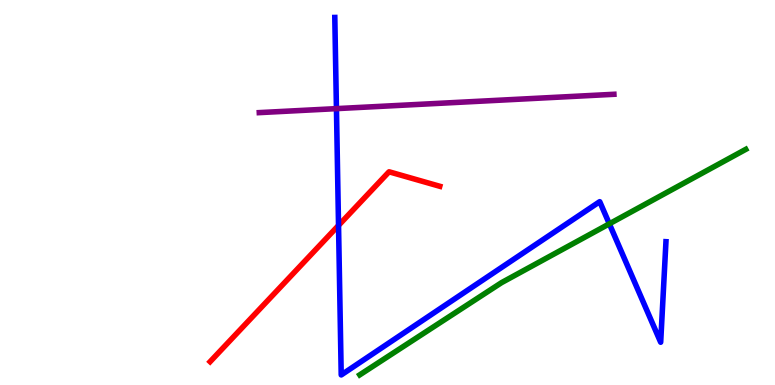[{'lines': ['blue', 'red'], 'intersections': [{'x': 4.37, 'y': 4.15}]}, {'lines': ['green', 'red'], 'intersections': []}, {'lines': ['purple', 'red'], 'intersections': []}, {'lines': ['blue', 'green'], 'intersections': [{'x': 7.86, 'y': 4.19}]}, {'lines': ['blue', 'purple'], 'intersections': [{'x': 4.34, 'y': 7.18}]}, {'lines': ['green', 'purple'], 'intersections': []}]